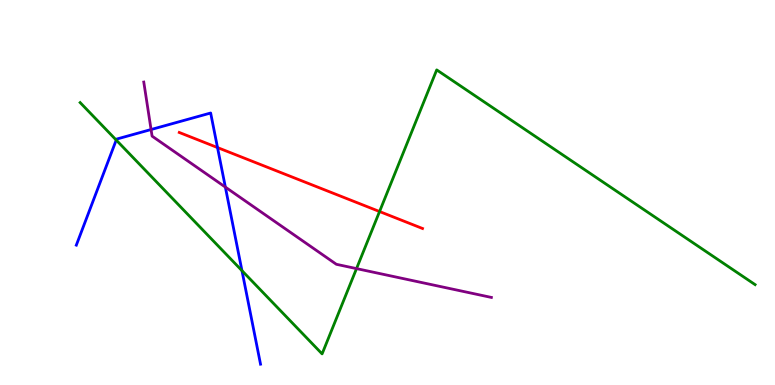[{'lines': ['blue', 'red'], 'intersections': [{'x': 2.81, 'y': 6.17}]}, {'lines': ['green', 'red'], 'intersections': [{'x': 4.9, 'y': 4.51}]}, {'lines': ['purple', 'red'], 'intersections': []}, {'lines': ['blue', 'green'], 'intersections': [{'x': 1.5, 'y': 6.36}, {'x': 3.12, 'y': 2.97}]}, {'lines': ['blue', 'purple'], 'intersections': [{'x': 1.95, 'y': 6.64}, {'x': 2.91, 'y': 5.14}]}, {'lines': ['green', 'purple'], 'intersections': [{'x': 4.6, 'y': 3.02}]}]